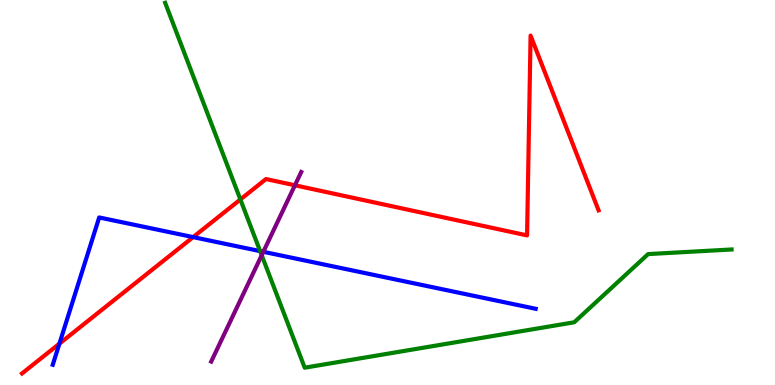[{'lines': ['blue', 'red'], 'intersections': [{'x': 0.767, 'y': 1.07}, {'x': 2.49, 'y': 3.84}]}, {'lines': ['green', 'red'], 'intersections': [{'x': 3.1, 'y': 4.82}]}, {'lines': ['purple', 'red'], 'intersections': [{'x': 3.81, 'y': 5.19}]}, {'lines': ['blue', 'green'], 'intersections': [{'x': 3.36, 'y': 3.48}]}, {'lines': ['blue', 'purple'], 'intersections': [{'x': 3.4, 'y': 3.46}]}, {'lines': ['green', 'purple'], 'intersections': [{'x': 3.38, 'y': 3.37}]}]